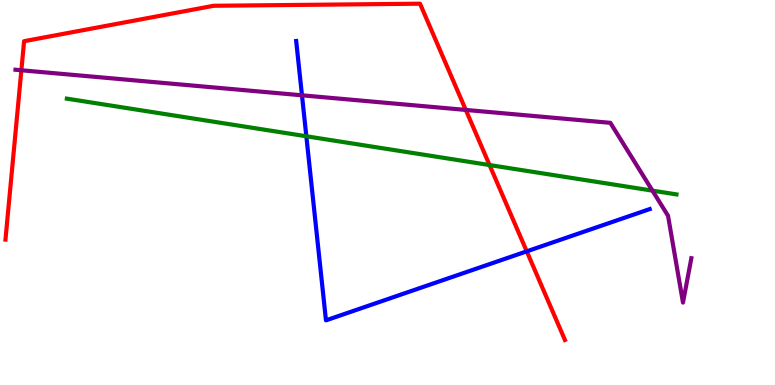[{'lines': ['blue', 'red'], 'intersections': [{'x': 6.8, 'y': 3.47}]}, {'lines': ['green', 'red'], 'intersections': [{'x': 6.32, 'y': 5.71}]}, {'lines': ['purple', 'red'], 'intersections': [{'x': 0.276, 'y': 8.17}, {'x': 6.01, 'y': 7.14}]}, {'lines': ['blue', 'green'], 'intersections': [{'x': 3.95, 'y': 6.46}]}, {'lines': ['blue', 'purple'], 'intersections': [{'x': 3.9, 'y': 7.52}]}, {'lines': ['green', 'purple'], 'intersections': [{'x': 8.42, 'y': 5.05}]}]